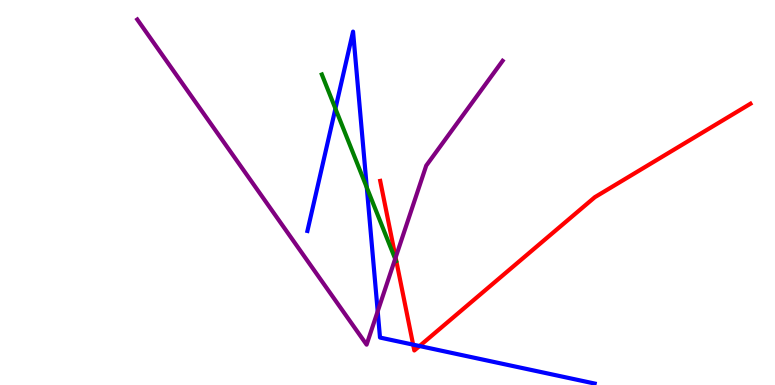[{'lines': ['blue', 'red'], 'intersections': [{'x': 5.33, 'y': 1.05}, {'x': 5.41, 'y': 1.01}]}, {'lines': ['green', 'red'], 'intersections': []}, {'lines': ['purple', 'red'], 'intersections': [{'x': 5.1, 'y': 3.31}]}, {'lines': ['blue', 'green'], 'intersections': [{'x': 4.33, 'y': 7.18}, {'x': 4.73, 'y': 5.13}]}, {'lines': ['blue', 'purple'], 'intersections': [{'x': 4.87, 'y': 1.91}]}, {'lines': ['green', 'purple'], 'intersections': [{'x': 5.1, 'y': 3.28}]}]